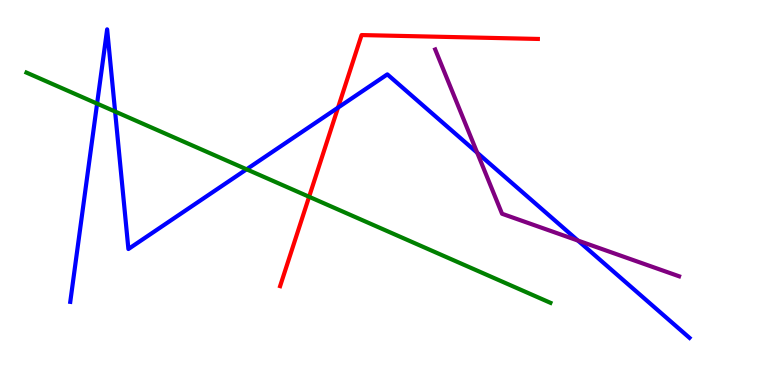[{'lines': ['blue', 'red'], 'intersections': [{'x': 4.36, 'y': 7.2}]}, {'lines': ['green', 'red'], 'intersections': [{'x': 3.99, 'y': 4.89}]}, {'lines': ['purple', 'red'], 'intersections': []}, {'lines': ['blue', 'green'], 'intersections': [{'x': 1.25, 'y': 7.31}, {'x': 1.49, 'y': 7.1}, {'x': 3.18, 'y': 5.6}]}, {'lines': ['blue', 'purple'], 'intersections': [{'x': 6.16, 'y': 6.03}, {'x': 7.46, 'y': 3.75}]}, {'lines': ['green', 'purple'], 'intersections': []}]